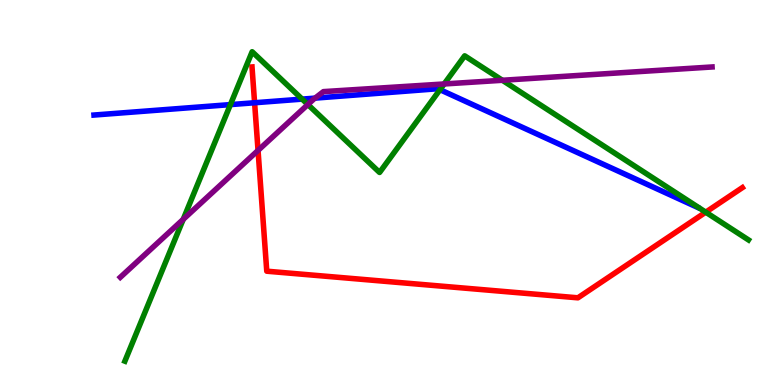[{'lines': ['blue', 'red'], 'intersections': [{'x': 3.29, 'y': 7.33}]}, {'lines': ['green', 'red'], 'intersections': [{'x': 9.11, 'y': 4.49}]}, {'lines': ['purple', 'red'], 'intersections': [{'x': 3.33, 'y': 6.09}]}, {'lines': ['blue', 'green'], 'intersections': [{'x': 2.97, 'y': 7.28}, {'x': 3.9, 'y': 7.43}, {'x': 5.68, 'y': 7.67}]}, {'lines': ['blue', 'purple'], 'intersections': [{'x': 4.07, 'y': 7.45}]}, {'lines': ['green', 'purple'], 'intersections': [{'x': 2.36, 'y': 4.3}, {'x': 3.97, 'y': 7.28}, {'x': 5.73, 'y': 7.82}, {'x': 6.48, 'y': 7.92}]}]